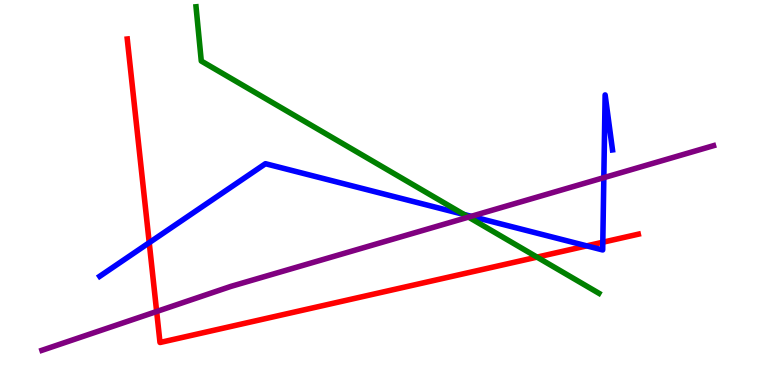[{'lines': ['blue', 'red'], 'intersections': [{'x': 1.93, 'y': 3.7}, {'x': 7.57, 'y': 3.61}, {'x': 7.78, 'y': 3.71}]}, {'lines': ['green', 'red'], 'intersections': [{'x': 6.93, 'y': 3.32}]}, {'lines': ['purple', 'red'], 'intersections': [{'x': 2.02, 'y': 1.91}]}, {'lines': ['blue', 'green'], 'intersections': [{'x': 5.99, 'y': 4.43}]}, {'lines': ['blue', 'purple'], 'intersections': [{'x': 6.08, 'y': 4.38}, {'x': 7.79, 'y': 5.39}]}, {'lines': ['green', 'purple'], 'intersections': [{'x': 6.05, 'y': 4.36}]}]